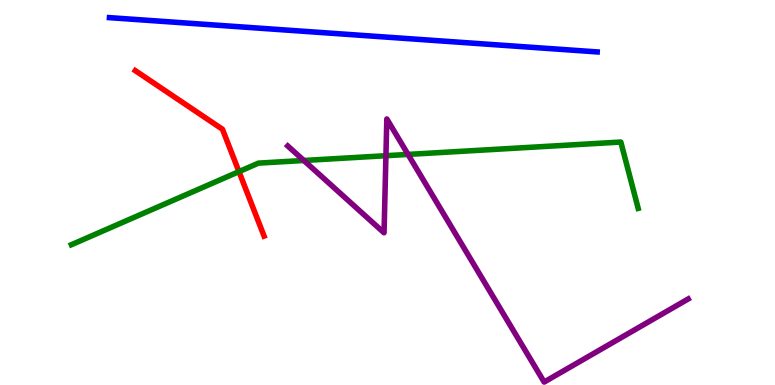[{'lines': ['blue', 'red'], 'intersections': []}, {'lines': ['green', 'red'], 'intersections': [{'x': 3.08, 'y': 5.54}]}, {'lines': ['purple', 'red'], 'intersections': []}, {'lines': ['blue', 'green'], 'intersections': []}, {'lines': ['blue', 'purple'], 'intersections': []}, {'lines': ['green', 'purple'], 'intersections': [{'x': 3.92, 'y': 5.83}, {'x': 4.98, 'y': 5.96}, {'x': 5.26, 'y': 5.99}]}]